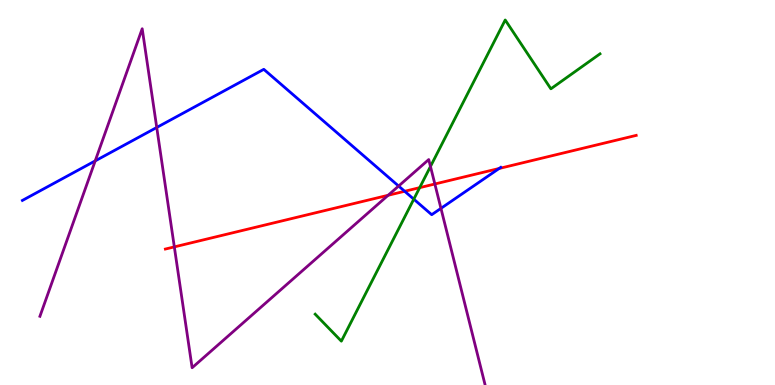[{'lines': ['blue', 'red'], 'intersections': [{'x': 5.22, 'y': 5.03}, {'x': 6.44, 'y': 5.62}]}, {'lines': ['green', 'red'], 'intersections': [{'x': 5.42, 'y': 5.13}]}, {'lines': ['purple', 'red'], 'intersections': [{'x': 2.25, 'y': 3.59}, {'x': 5.01, 'y': 4.93}, {'x': 5.61, 'y': 5.22}]}, {'lines': ['blue', 'green'], 'intersections': [{'x': 5.34, 'y': 4.83}]}, {'lines': ['blue', 'purple'], 'intersections': [{'x': 1.23, 'y': 5.82}, {'x': 2.02, 'y': 6.69}, {'x': 5.14, 'y': 5.17}, {'x': 5.69, 'y': 4.59}]}, {'lines': ['green', 'purple'], 'intersections': [{'x': 5.55, 'y': 5.68}]}]